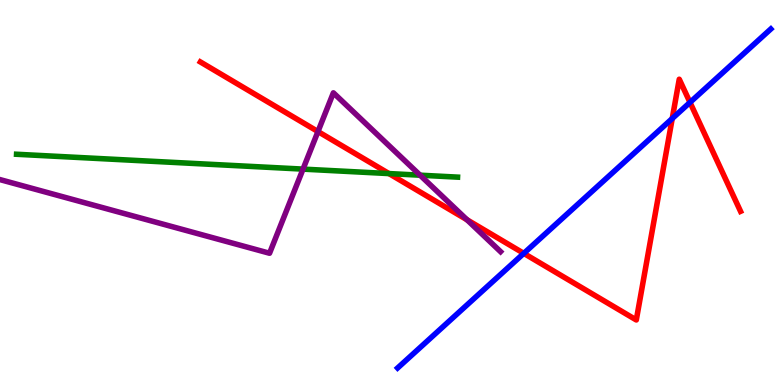[{'lines': ['blue', 'red'], 'intersections': [{'x': 6.76, 'y': 3.42}, {'x': 8.67, 'y': 6.92}, {'x': 8.9, 'y': 7.34}]}, {'lines': ['green', 'red'], 'intersections': [{'x': 5.02, 'y': 5.49}]}, {'lines': ['purple', 'red'], 'intersections': [{'x': 4.1, 'y': 6.58}, {'x': 6.03, 'y': 4.29}]}, {'lines': ['blue', 'green'], 'intersections': []}, {'lines': ['blue', 'purple'], 'intersections': []}, {'lines': ['green', 'purple'], 'intersections': [{'x': 3.91, 'y': 5.61}, {'x': 5.42, 'y': 5.45}]}]